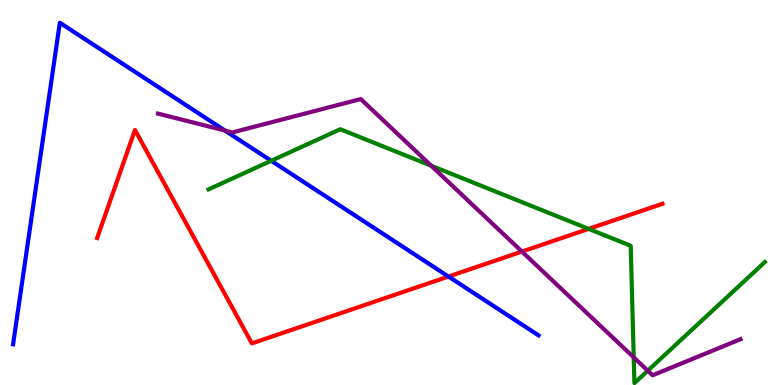[{'lines': ['blue', 'red'], 'intersections': [{'x': 5.79, 'y': 2.82}]}, {'lines': ['green', 'red'], 'intersections': [{'x': 7.6, 'y': 4.05}]}, {'lines': ['purple', 'red'], 'intersections': [{'x': 6.73, 'y': 3.47}]}, {'lines': ['blue', 'green'], 'intersections': [{'x': 3.5, 'y': 5.82}]}, {'lines': ['blue', 'purple'], 'intersections': [{'x': 2.9, 'y': 6.61}]}, {'lines': ['green', 'purple'], 'intersections': [{'x': 5.56, 'y': 5.7}, {'x': 8.18, 'y': 0.718}, {'x': 8.36, 'y': 0.372}]}]